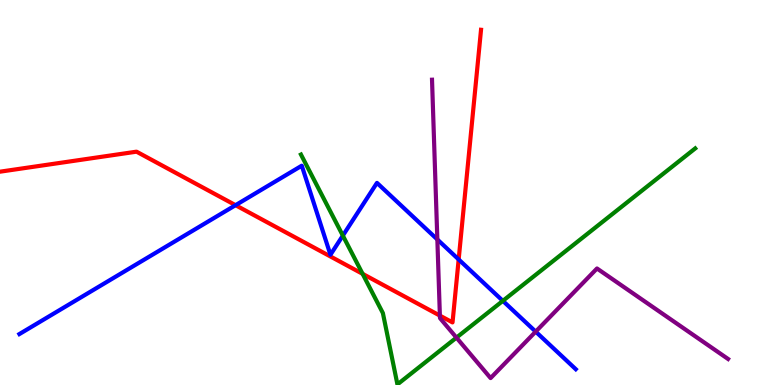[{'lines': ['blue', 'red'], 'intersections': [{'x': 3.04, 'y': 4.67}, {'x': 5.92, 'y': 3.26}]}, {'lines': ['green', 'red'], 'intersections': [{'x': 4.68, 'y': 2.89}]}, {'lines': ['purple', 'red'], 'intersections': [{'x': 5.68, 'y': 1.8}]}, {'lines': ['blue', 'green'], 'intersections': [{'x': 4.42, 'y': 3.88}, {'x': 6.49, 'y': 2.19}]}, {'lines': ['blue', 'purple'], 'intersections': [{'x': 5.64, 'y': 3.78}, {'x': 6.91, 'y': 1.39}]}, {'lines': ['green', 'purple'], 'intersections': [{'x': 5.89, 'y': 1.23}]}]